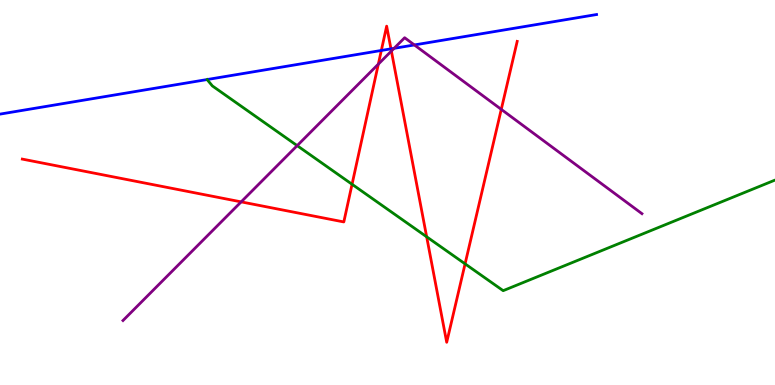[{'lines': ['blue', 'red'], 'intersections': [{'x': 4.92, 'y': 8.69}, {'x': 5.04, 'y': 8.73}]}, {'lines': ['green', 'red'], 'intersections': [{'x': 4.54, 'y': 5.21}, {'x': 5.51, 'y': 3.85}, {'x': 6.0, 'y': 3.15}]}, {'lines': ['purple', 'red'], 'intersections': [{'x': 3.11, 'y': 4.76}, {'x': 4.88, 'y': 8.33}, {'x': 5.05, 'y': 8.67}, {'x': 6.47, 'y': 7.16}]}, {'lines': ['blue', 'green'], 'intersections': []}, {'lines': ['blue', 'purple'], 'intersections': [{'x': 5.09, 'y': 8.74}, {'x': 5.35, 'y': 8.83}]}, {'lines': ['green', 'purple'], 'intersections': [{'x': 3.83, 'y': 6.22}]}]